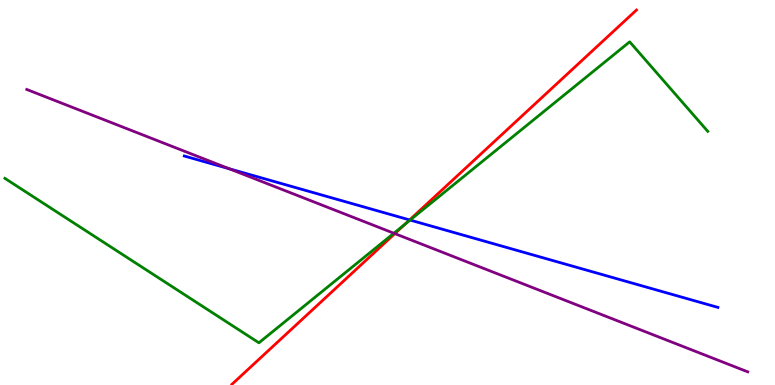[{'lines': ['blue', 'red'], 'intersections': [{'x': 5.29, 'y': 4.29}]}, {'lines': ['green', 'red'], 'intersections': [{'x': 5.22, 'y': 4.17}]}, {'lines': ['purple', 'red'], 'intersections': [{'x': 5.09, 'y': 3.93}]}, {'lines': ['blue', 'green'], 'intersections': [{'x': 5.29, 'y': 4.28}]}, {'lines': ['blue', 'purple'], 'intersections': [{'x': 2.96, 'y': 5.62}]}, {'lines': ['green', 'purple'], 'intersections': [{'x': 5.08, 'y': 3.94}]}]